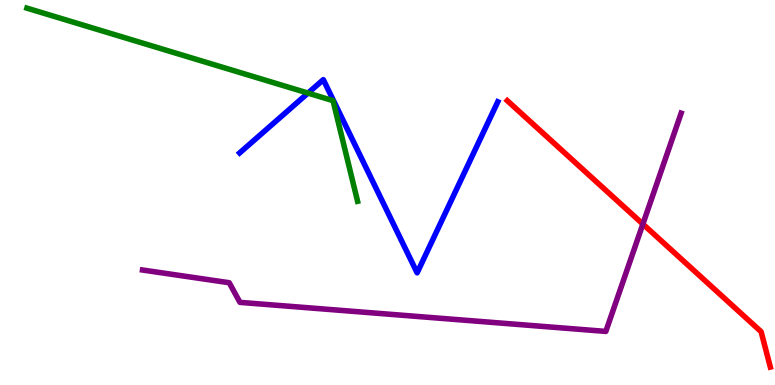[{'lines': ['blue', 'red'], 'intersections': []}, {'lines': ['green', 'red'], 'intersections': []}, {'lines': ['purple', 'red'], 'intersections': [{'x': 8.3, 'y': 4.18}]}, {'lines': ['blue', 'green'], 'intersections': [{'x': 3.97, 'y': 7.58}]}, {'lines': ['blue', 'purple'], 'intersections': []}, {'lines': ['green', 'purple'], 'intersections': []}]